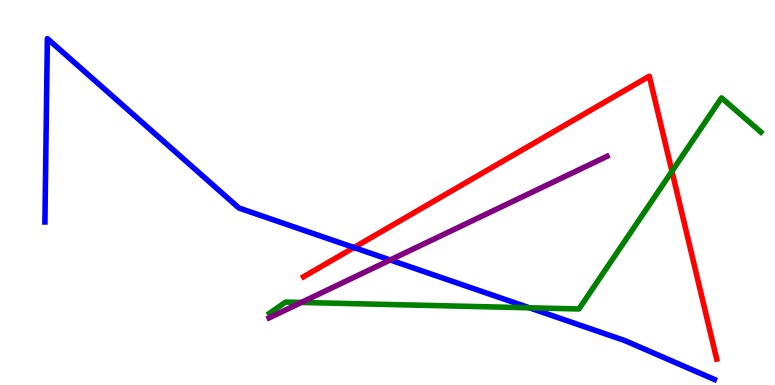[{'lines': ['blue', 'red'], 'intersections': [{'x': 4.57, 'y': 3.57}]}, {'lines': ['green', 'red'], 'intersections': [{'x': 8.67, 'y': 5.55}]}, {'lines': ['purple', 'red'], 'intersections': []}, {'lines': ['blue', 'green'], 'intersections': [{'x': 6.83, 'y': 2.01}]}, {'lines': ['blue', 'purple'], 'intersections': [{'x': 5.03, 'y': 3.25}]}, {'lines': ['green', 'purple'], 'intersections': [{'x': 3.89, 'y': 2.14}]}]